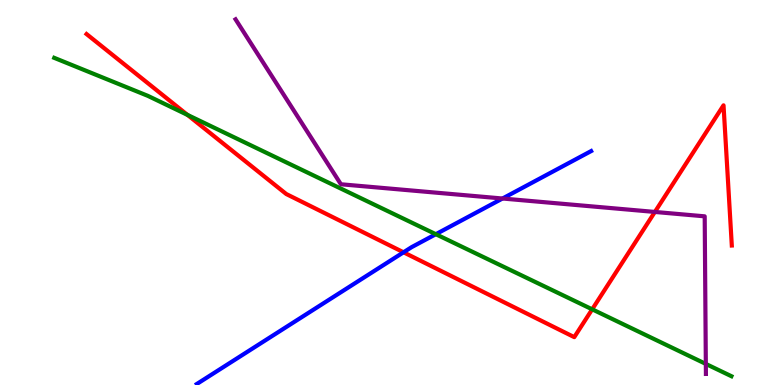[{'lines': ['blue', 'red'], 'intersections': [{'x': 5.21, 'y': 3.45}]}, {'lines': ['green', 'red'], 'intersections': [{'x': 2.42, 'y': 7.02}, {'x': 7.64, 'y': 1.97}]}, {'lines': ['purple', 'red'], 'intersections': [{'x': 8.45, 'y': 4.49}]}, {'lines': ['blue', 'green'], 'intersections': [{'x': 5.62, 'y': 3.92}]}, {'lines': ['blue', 'purple'], 'intersections': [{'x': 6.48, 'y': 4.84}]}, {'lines': ['green', 'purple'], 'intersections': [{'x': 9.11, 'y': 0.548}]}]